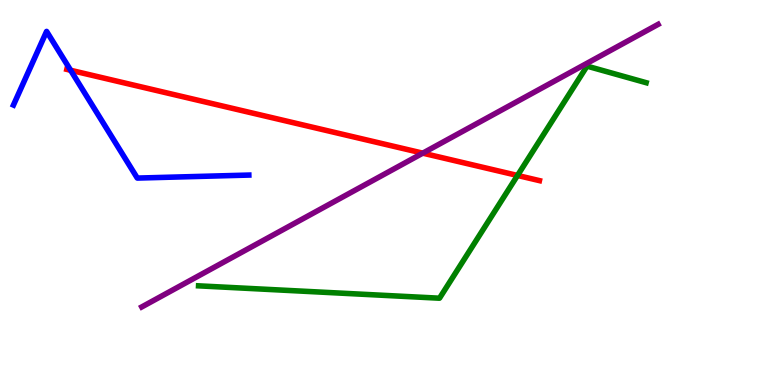[{'lines': ['blue', 'red'], 'intersections': [{'x': 0.912, 'y': 8.17}]}, {'lines': ['green', 'red'], 'intersections': [{'x': 6.68, 'y': 5.44}]}, {'lines': ['purple', 'red'], 'intersections': [{'x': 5.46, 'y': 6.02}]}, {'lines': ['blue', 'green'], 'intersections': []}, {'lines': ['blue', 'purple'], 'intersections': []}, {'lines': ['green', 'purple'], 'intersections': []}]